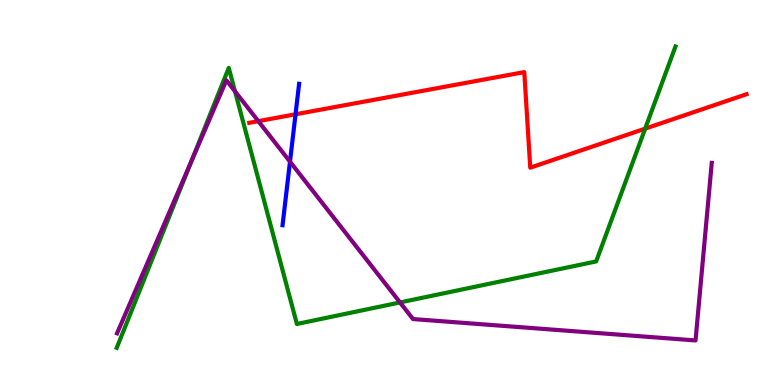[{'lines': ['blue', 'red'], 'intersections': [{'x': 3.81, 'y': 7.03}]}, {'lines': ['green', 'red'], 'intersections': [{'x': 8.32, 'y': 6.66}]}, {'lines': ['purple', 'red'], 'intersections': [{'x': 3.33, 'y': 6.85}]}, {'lines': ['blue', 'green'], 'intersections': []}, {'lines': ['blue', 'purple'], 'intersections': [{'x': 3.74, 'y': 5.8}]}, {'lines': ['green', 'purple'], 'intersections': [{'x': 2.47, 'y': 5.82}, {'x': 3.03, 'y': 7.63}, {'x': 5.16, 'y': 2.14}]}]